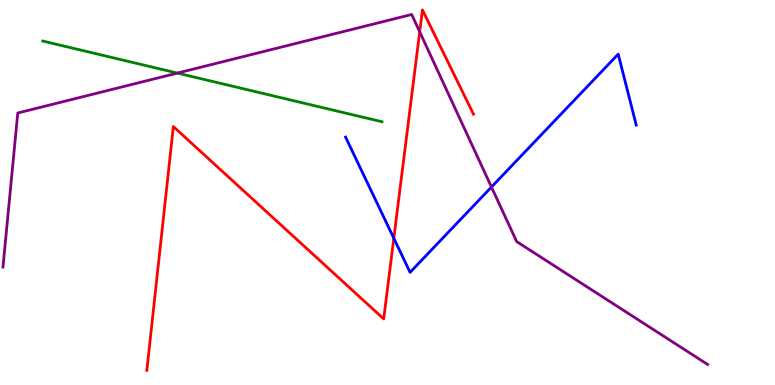[{'lines': ['blue', 'red'], 'intersections': [{'x': 5.08, 'y': 3.81}]}, {'lines': ['green', 'red'], 'intersections': []}, {'lines': ['purple', 'red'], 'intersections': [{'x': 5.42, 'y': 9.17}]}, {'lines': ['blue', 'green'], 'intersections': []}, {'lines': ['blue', 'purple'], 'intersections': [{'x': 6.34, 'y': 5.14}]}, {'lines': ['green', 'purple'], 'intersections': [{'x': 2.29, 'y': 8.1}]}]